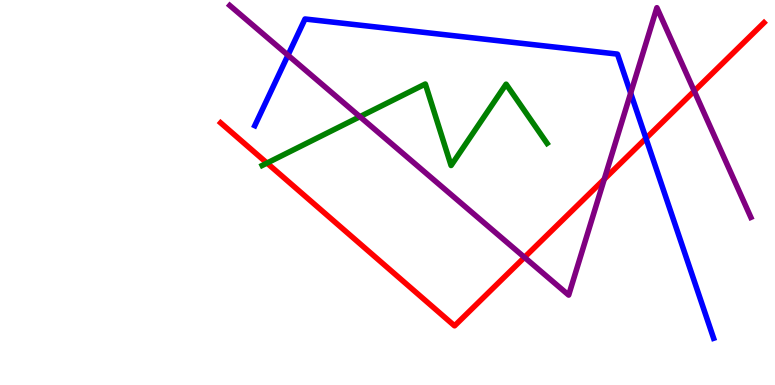[{'lines': ['blue', 'red'], 'intersections': [{'x': 8.33, 'y': 6.41}]}, {'lines': ['green', 'red'], 'intersections': [{'x': 3.45, 'y': 5.76}]}, {'lines': ['purple', 'red'], 'intersections': [{'x': 6.77, 'y': 3.32}, {'x': 7.8, 'y': 5.35}, {'x': 8.96, 'y': 7.64}]}, {'lines': ['blue', 'green'], 'intersections': []}, {'lines': ['blue', 'purple'], 'intersections': [{'x': 3.72, 'y': 8.57}, {'x': 8.14, 'y': 7.58}]}, {'lines': ['green', 'purple'], 'intersections': [{'x': 4.64, 'y': 6.97}]}]